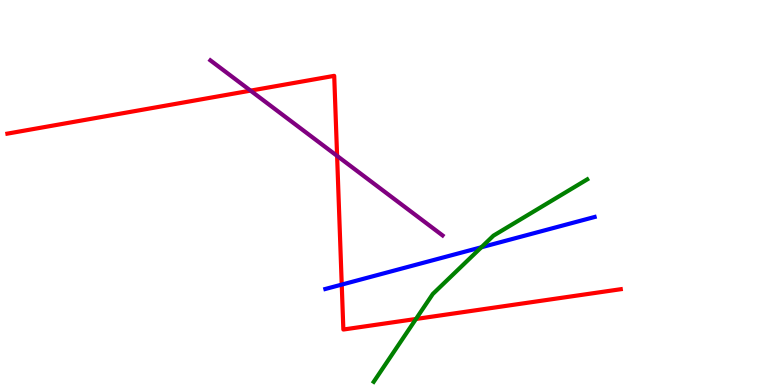[{'lines': ['blue', 'red'], 'intersections': [{'x': 4.41, 'y': 2.61}]}, {'lines': ['green', 'red'], 'intersections': [{'x': 5.37, 'y': 1.71}]}, {'lines': ['purple', 'red'], 'intersections': [{'x': 3.23, 'y': 7.65}, {'x': 4.35, 'y': 5.95}]}, {'lines': ['blue', 'green'], 'intersections': [{'x': 6.21, 'y': 3.58}]}, {'lines': ['blue', 'purple'], 'intersections': []}, {'lines': ['green', 'purple'], 'intersections': []}]